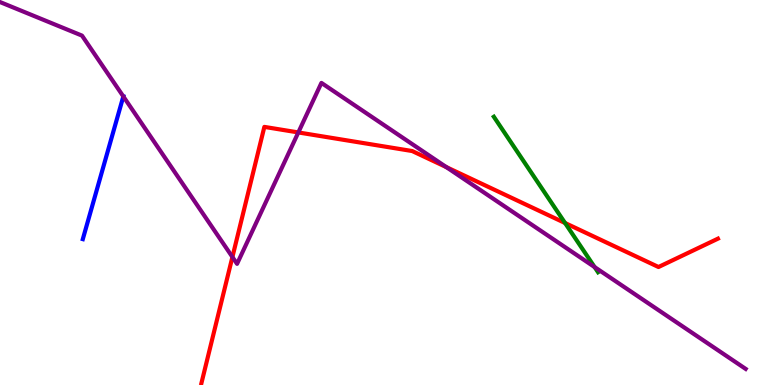[{'lines': ['blue', 'red'], 'intersections': []}, {'lines': ['green', 'red'], 'intersections': [{'x': 7.29, 'y': 4.21}]}, {'lines': ['purple', 'red'], 'intersections': [{'x': 3.0, 'y': 3.32}, {'x': 3.85, 'y': 6.56}, {'x': 5.76, 'y': 5.66}]}, {'lines': ['blue', 'green'], 'intersections': []}, {'lines': ['blue', 'purple'], 'intersections': [{'x': 1.59, 'y': 7.49}]}, {'lines': ['green', 'purple'], 'intersections': [{'x': 7.67, 'y': 3.06}]}]